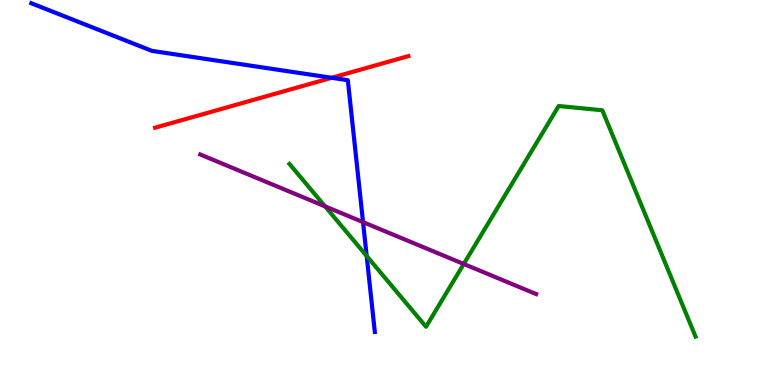[{'lines': ['blue', 'red'], 'intersections': [{'x': 4.28, 'y': 7.98}]}, {'lines': ['green', 'red'], 'intersections': []}, {'lines': ['purple', 'red'], 'intersections': []}, {'lines': ['blue', 'green'], 'intersections': [{'x': 4.73, 'y': 3.35}]}, {'lines': ['blue', 'purple'], 'intersections': [{'x': 4.68, 'y': 4.23}]}, {'lines': ['green', 'purple'], 'intersections': [{'x': 4.19, 'y': 4.64}, {'x': 5.98, 'y': 3.14}]}]